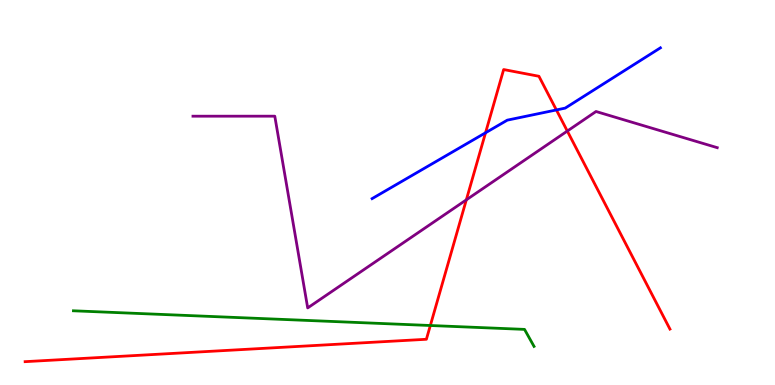[{'lines': ['blue', 'red'], 'intersections': [{'x': 6.27, 'y': 6.55}, {'x': 7.18, 'y': 7.14}]}, {'lines': ['green', 'red'], 'intersections': [{'x': 5.55, 'y': 1.55}]}, {'lines': ['purple', 'red'], 'intersections': [{'x': 6.02, 'y': 4.81}, {'x': 7.32, 'y': 6.6}]}, {'lines': ['blue', 'green'], 'intersections': []}, {'lines': ['blue', 'purple'], 'intersections': []}, {'lines': ['green', 'purple'], 'intersections': []}]